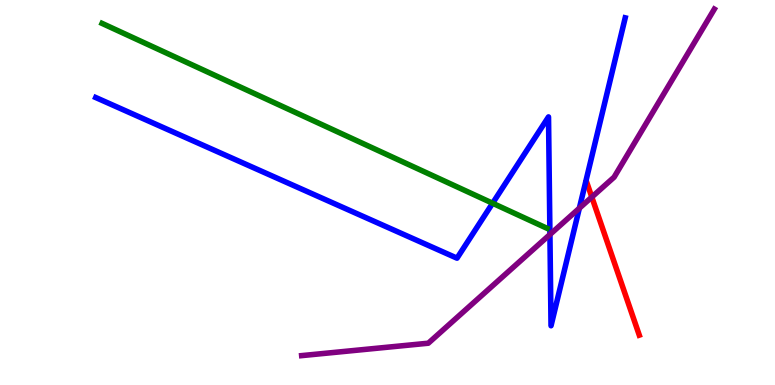[{'lines': ['blue', 'red'], 'intersections': []}, {'lines': ['green', 'red'], 'intersections': []}, {'lines': ['purple', 'red'], 'intersections': [{'x': 7.64, 'y': 4.88}]}, {'lines': ['blue', 'green'], 'intersections': [{'x': 6.36, 'y': 4.72}]}, {'lines': ['blue', 'purple'], 'intersections': [{'x': 7.1, 'y': 3.91}, {'x': 7.48, 'y': 4.59}]}, {'lines': ['green', 'purple'], 'intersections': []}]